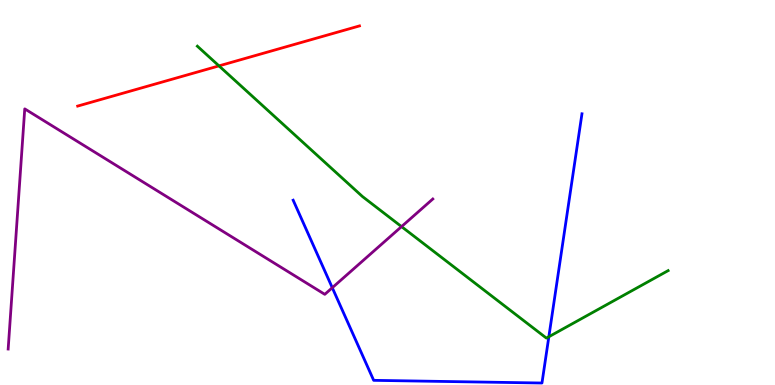[{'lines': ['blue', 'red'], 'intersections': []}, {'lines': ['green', 'red'], 'intersections': [{'x': 2.83, 'y': 8.29}]}, {'lines': ['purple', 'red'], 'intersections': []}, {'lines': ['blue', 'green'], 'intersections': [{'x': 7.08, 'y': 1.25}]}, {'lines': ['blue', 'purple'], 'intersections': [{'x': 4.29, 'y': 2.53}]}, {'lines': ['green', 'purple'], 'intersections': [{'x': 5.18, 'y': 4.11}]}]